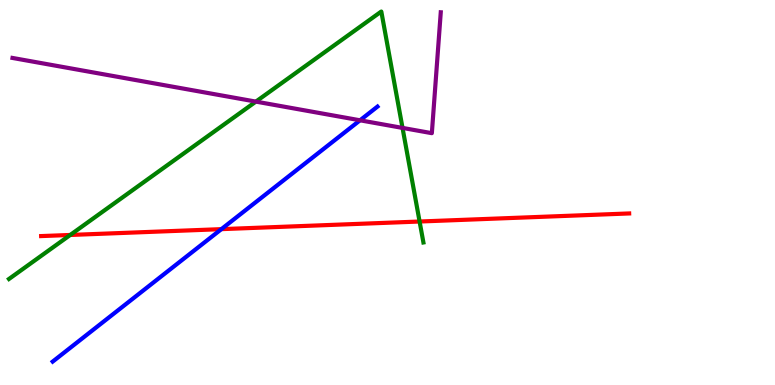[{'lines': ['blue', 'red'], 'intersections': [{'x': 2.86, 'y': 4.05}]}, {'lines': ['green', 'red'], 'intersections': [{'x': 0.906, 'y': 3.9}, {'x': 5.41, 'y': 4.25}]}, {'lines': ['purple', 'red'], 'intersections': []}, {'lines': ['blue', 'green'], 'intersections': []}, {'lines': ['blue', 'purple'], 'intersections': [{'x': 4.65, 'y': 6.88}]}, {'lines': ['green', 'purple'], 'intersections': [{'x': 3.3, 'y': 7.36}, {'x': 5.19, 'y': 6.68}]}]